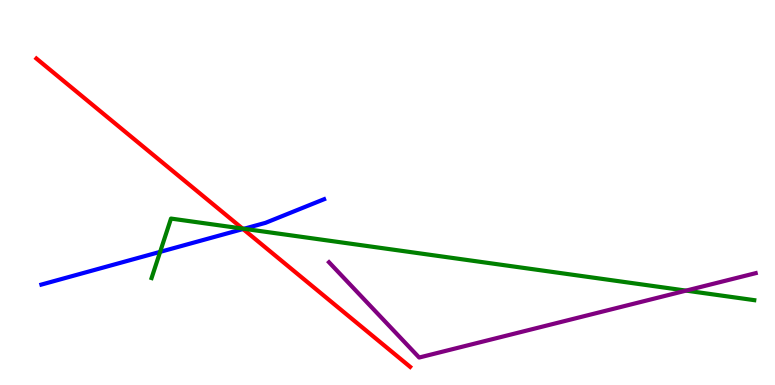[{'lines': ['blue', 'red'], 'intersections': [{'x': 3.14, 'y': 4.05}]}, {'lines': ['green', 'red'], 'intersections': [{'x': 3.13, 'y': 4.06}]}, {'lines': ['purple', 'red'], 'intersections': []}, {'lines': ['blue', 'green'], 'intersections': [{'x': 2.07, 'y': 3.46}, {'x': 3.15, 'y': 4.06}]}, {'lines': ['blue', 'purple'], 'intersections': []}, {'lines': ['green', 'purple'], 'intersections': [{'x': 8.85, 'y': 2.45}]}]